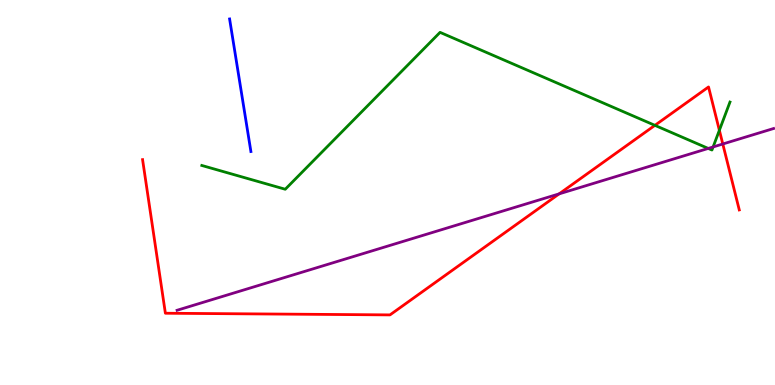[{'lines': ['blue', 'red'], 'intersections': []}, {'lines': ['green', 'red'], 'intersections': [{'x': 8.45, 'y': 6.74}, {'x': 9.28, 'y': 6.62}]}, {'lines': ['purple', 'red'], 'intersections': [{'x': 7.21, 'y': 4.96}, {'x': 9.33, 'y': 6.26}]}, {'lines': ['blue', 'green'], 'intersections': []}, {'lines': ['blue', 'purple'], 'intersections': []}, {'lines': ['green', 'purple'], 'intersections': [{'x': 9.14, 'y': 6.14}, {'x': 9.2, 'y': 6.18}]}]